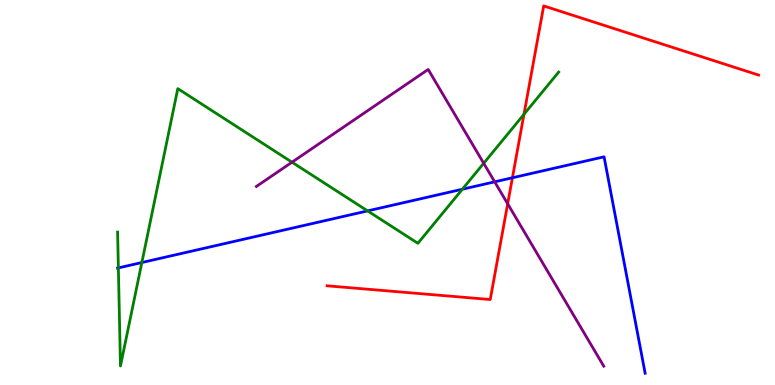[{'lines': ['blue', 'red'], 'intersections': [{'x': 6.61, 'y': 5.38}]}, {'lines': ['green', 'red'], 'intersections': [{'x': 6.76, 'y': 7.03}]}, {'lines': ['purple', 'red'], 'intersections': [{'x': 6.55, 'y': 4.71}]}, {'lines': ['blue', 'green'], 'intersections': [{'x': 1.53, 'y': 3.04}, {'x': 1.83, 'y': 3.18}, {'x': 4.74, 'y': 4.52}, {'x': 5.97, 'y': 5.09}]}, {'lines': ['blue', 'purple'], 'intersections': [{'x': 6.38, 'y': 5.28}]}, {'lines': ['green', 'purple'], 'intersections': [{'x': 3.77, 'y': 5.79}, {'x': 6.24, 'y': 5.76}]}]